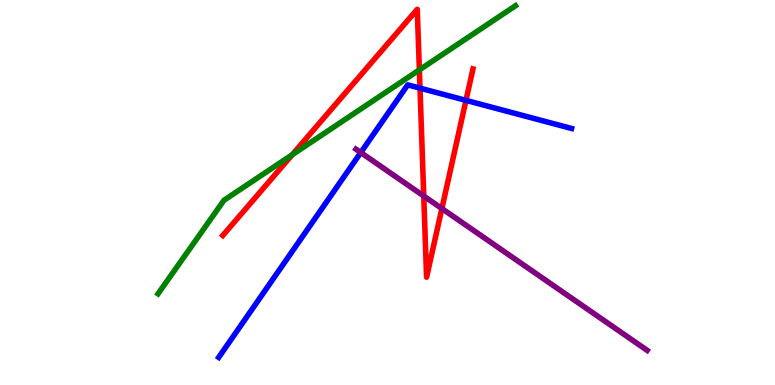[{'lines': ['blue', 'red'], 'intersections': [{'x': 5.42, 'y': 7.71}, {'x': 6.01, 'y': 7.39}]}, {'lines': ['green', 'red'], 'intersections': [{'x': 3.77, 'y': 5.98}, {'x': 5.41, 'y': 8.18}]}, {'lines': ['purple', 'red'], 'intersections': [{'x': 5.47, 'y': 4.91}, {'x': 5.7, 'y': 4.58}]}, {'lines': ['blue', 'green'], 'intersections': []}, {'lines': ['blue', 'purple'], 'intersections': [{'x': 4.66, 'y': 6.04}]}, {'lines': ['green', 'purple'], 'intersections': []}]